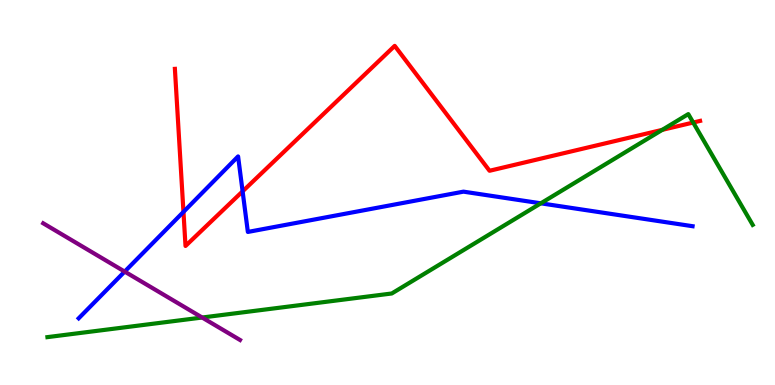[{'lines': ['blue', 'red'], 'intersections': [{'x': 2.37, 'y': 4.5}, {'x': 3.13, 'y': 5.03}]}, {'lines': ['green', 'red'], 'intersections': [{'x': 8.55, 'y': 6.63}, {'x': 8.94, 'y': 6.82}]}, {'lines': ['purple', 'red'], 'intersections': []}, {'lines': ['blue', 'green'], 'intersections': [{'x': 6.98, 'y': 4.72}]}, {'lines': ['blue', 'purple'], 'intersections': [{'x': 1.61, 'y': 2.95}]}, {'lines': ['green', 'purple'], 'intersections': [{'x': 2.61, 'y': 1.75}]}]